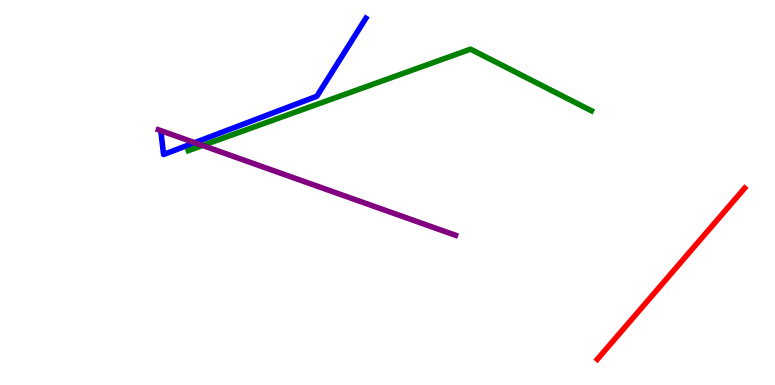[{'lines': ['blue', 'red'], 'intersections': []}, {'lines': ['green', 'red'], 'intersections': []}, {'lines': ['purple', 'red'], 'intersections': []}, {'lines': ['blue', 'green'], 'intersections': []}, {'lines': ['blue', 'purple'], 'intersections': [{'x': 2.51, 'y': 6.29}]}, {'lines': ['green', 'purple'], 'intersections': [{'x': 2.61, 'y': 6.22}]}]